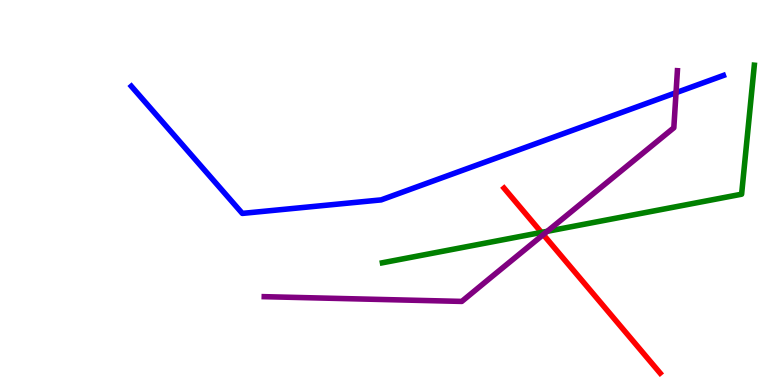[{'lines': ['blue', 'red'], 'intersections': []}, {'lines': ['green', 'red'], 'intersections': [{'x': 6.99, 'y': 3.96}]}, {'lines': ['purple', 'red'], 'intersections': [{'x': 7.01, 'y': 3.91}]}, {'lines': ['blue', 'green'], 'intersections': []}, {'lines': ['blue', 'purple'], 'intersections': [{'x': 8.72, 'y': 7.59}]}, {'lines': ['green', 'purple'], 'intersections': [{'x': 7.06, 'y': 3.99}]}]